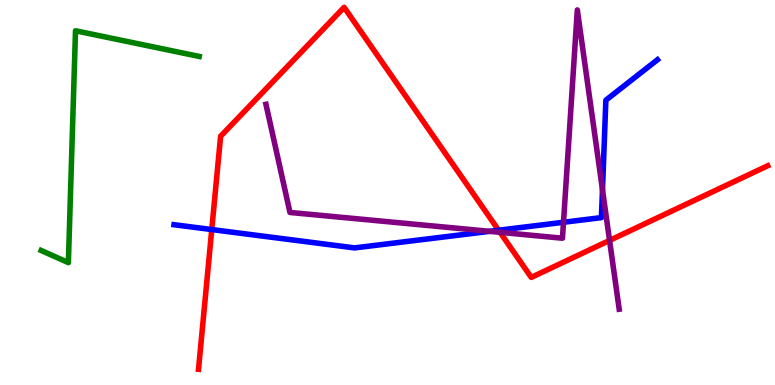[{'lines': ['blue', 'red'], 'intersections': [{'x': 2.73, 'y': 4.04}, {'x': 6.43, 'y': 4.02}]}, {'lines': ['green', 'red'], 'intersections': []}, {'lines': ['purple', 'red'], 'intersections': [{'x': 6.45, 'y': 3.97}, {'x': 7.87, 'y': 3.76}]}, {'lines': ['blue', 'green'], 'intersections': []}, {'lines': ['blue', 'purple'], 'intersections': [{'x': 6.32, 'y': 3.99}, {'x': 7.27, 'y': 4.23}, {'x': 7.77, 'y': 5.07}]}, {'lines': ['green', 'purple'], 'intersections': []}]